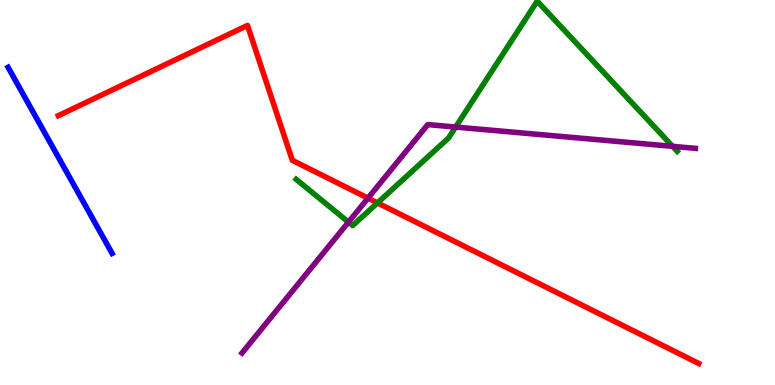[{'lines': ['blue', 'red'], 'intersections': []}, {'lines': ['green', 'red'], 'intersections': [{'x': 4.87, 'y': 4.73}]}, {'lines': ['purple', 'red'], 'intersections': [{'x': 4.75, 'y': 4.85}]}, {'lines': ['blue', 'green'], 'intersections': []}, {'lines': ['blue', 'purple'], 'intersections': []}, {'lines': ['green', 'purple'], 'intersections': [{'x': 4.5, 'y': 4.23}, {'x': 5.88, 'y': 6.7}, {'x': 8.68, 'y': 6.2}]}]